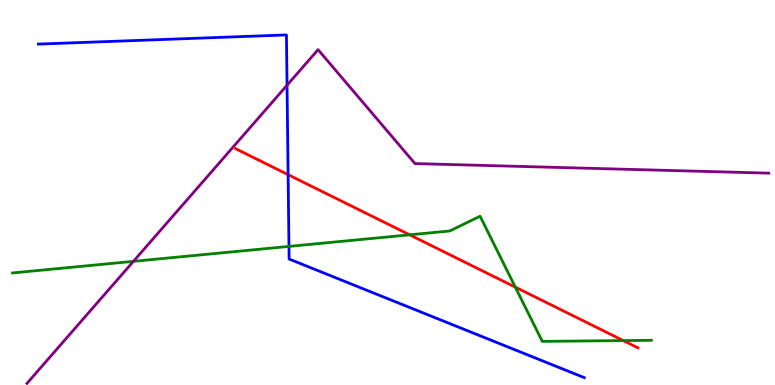[{'lines': ['blue', 'red'], 'intersections': [{'x': 3.72, 'y': 5.46}]}, {'lines': ['green', 'red'], 'intersections': [{'x': 5.29, 'y': 3.9}, {'x': 6.65, 'y': 2.54}, {'x': 8.04, 'y': 1.15}]}, {'lines': ['purple', 'red'], 'intersections': []}, {'lines': ['blue', 'green'], 'intersections': [{'x': 3.73, 'y': 3.6}]}, {'lines': ['blue', 'purple'], 'intersections': [{'x': 3.7, 'y': 7.79}]}, {'lines': ['green', 'purple'], 'intersections': [{'x': 1.72, 'y': 3.21}]}]